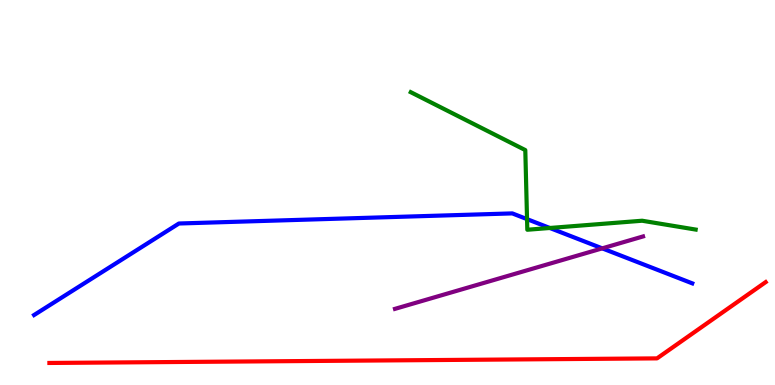[{'lines': ['blue', 'red'], 'intersections': []}, {'lines': ['green', 'red'], 'intersections': []}, {'lines': ['purple', 'red'], 'intersections': []}, {'lines': ['blue', 'green'], 'intersections': [{'x': 6.8, 'y': 4.31}, {'x': 7.09, 'y': 4.08}]}, {'lines': ['blue', 'purple'], 'intersections': [{'x': 7.77, 'y': 3.55}]}, {'lines': ['green', 'purple'], 'intersections': []}]